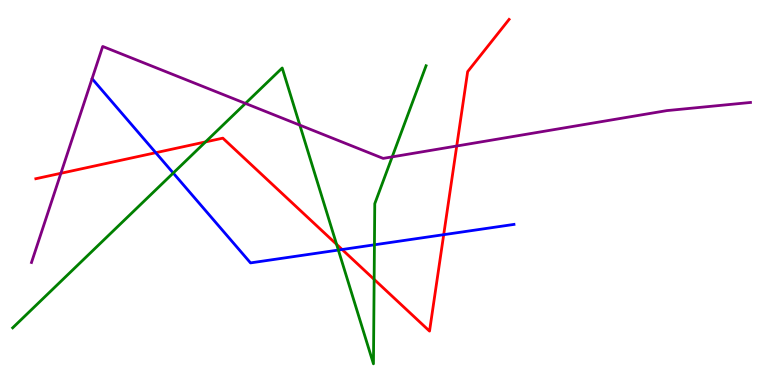[{'lines': ['blue', 'red'], 'intersections': [{'x': 2.01, 'y': 6.03}, {'x': 4.41, 'y': 3.52}, {'x': 5.73, 'y': 3.9}]}, {'lines': ['green', 'red'], 'intersections': [{'x': 2.65, 'y': 6.31}, {'x': 4.34, 'y': 3.65}, {'x': 4.83, 'y': 2.74}]}, {'lines': ['purple', 'red'], 'intersections': [{'x': 0.786, 'y': 5.5}, {'x': 5.89, 'y': 6.21}]}, {'lines': ['blue', 'green'], 'intersections': [{'x': 2.24, 'y': 5.51}, {'x': 4.37, 'y': 3.5}, {'x': 4.83, 'y': 3.64}]}, {'lines': ['blue', 'purple'], 'intersections': []}, {'lines': ['green', 'purple'], 'intersections': [{'x': 3.17, 'y': 7.31}, {'x': 3.87, 'y': 6.75}, {'x': 5.06, 'y': 5.93}]}]